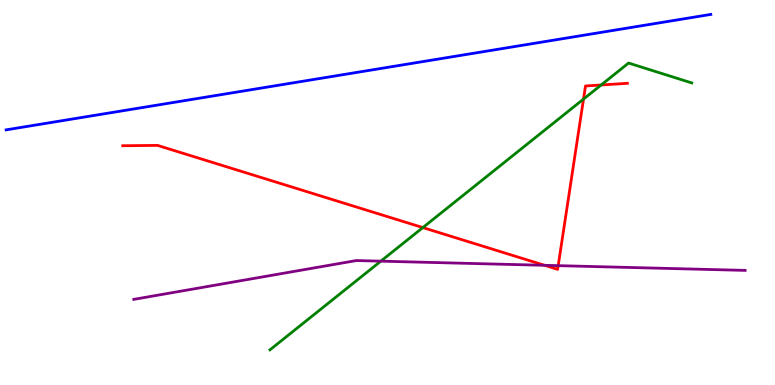[{'lines': ['blue', 'red'], 'intersections': []}, {'lines': ['green', 'red'], 'intersections': [{'x': 5.46, 'y': 4.09}, {'x': 7.53, 'y': 7.43}, {'x': 7.76, 'y': 7.79}]}, {'lines': ['purple', 'red'], 'intersections': [{'x': 7.03, 'y': 3.11}, {'x': 7.2, 'y': 3.1}]}, {'lines': ['blue', 'green'], 'intersections': []}, {'lines': ['blue', 'purple'], 'intersections': []}, {'lines': ['green', 'purple'], 'intersections': [{'x': 4.91, 'y': 3.22}]}]